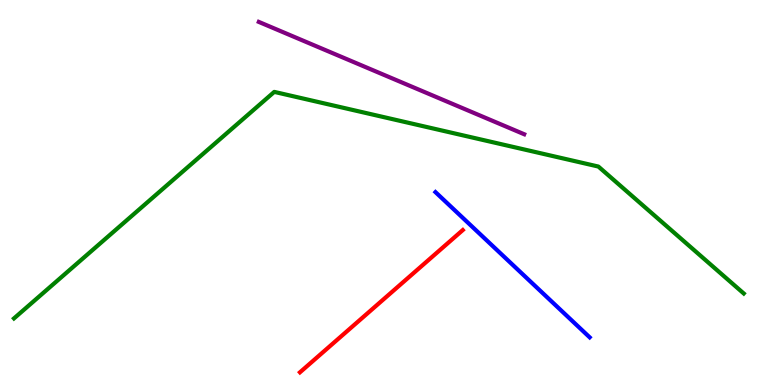[{'lines': ['blue', 'red'], 'intersections': []}, {'lines': ['green', 'red'], 'intersections': []}, {'lines': ['purple', 'red'], 'intersections': []}, {'lines': ['blue', 'green'], 'intersections': []}, {'lines': ['blue', 'purple'], 'intersections': []}, {'lines': ['green', 'purple'], 'intersections': []}]